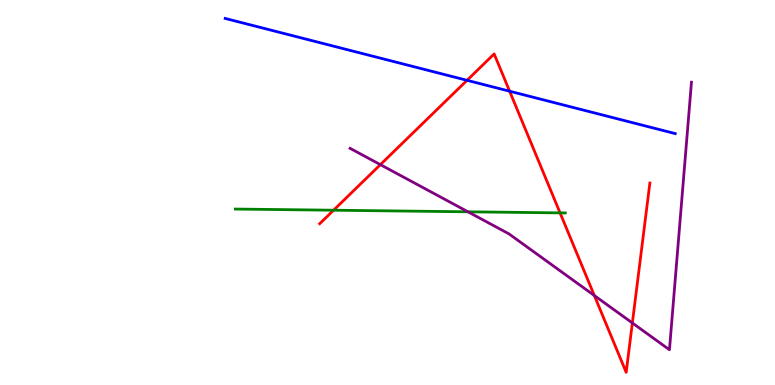[{'lines': ['blue', 'red'], 'intersections': [{'x': 6.03, 'y': 7.91}, {'x': 6.58, 'y': 7.63}]}, {'lines': ['green', 'red'], 'intersections': [{'x': 4.3, 'y': 4.54}, {'x': 7.23, 'y': 4.47}]}, {'lines': ['purple', 'red'], 'intersections': [{'x': 4.91, 'y': 5.72}, {'x': 7.67, 'y': 2.32}, {'x': 8.16, 'y': 1.61}]}, {'lines': ['blue', 'green'], 'intersections': []}, {'lines': ['blue', 'purple'], 'intersections': []}, {'lines': ['green', 'purple'], 'intersections': [{'x': 6.04, 'y': 4.5}]}]